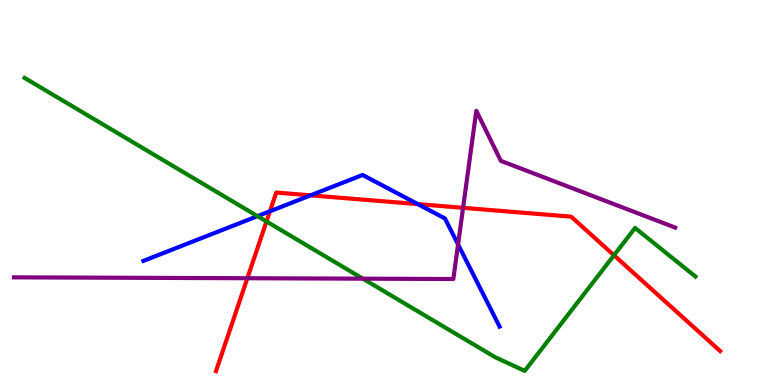[{'lines': ['blue', 'red'], 'intersections': [{'x': 3.48, 'y': 4.51}, {'x': 4.01, 'y': 4.93}, {'x': 5.39, 'y': 4.7}]}, {'lines': ['green', 'red'], 'intersections': [{'x': 3.44, 'y': 4.25}, {'x': 7.92, 'y': 3.37}]}, {'lines': ['purple', 'red'], 'intersections': [{'x': 3.19, 'y': 2.77}, {'x': 5.98, 'y': 4.6}]}, {'lines': ['blue', 'green'], 'intersections': [{'x': 3.32, 'y': 4.39}]}, {'lines': ['blue', 'purple'], 'intersections': [{'x': 5.91, 'y': 3.65}]}, {'lines': ['green', 'purple'], 'intersections': [{'x': 4.68, 'y': 2.76}]}]